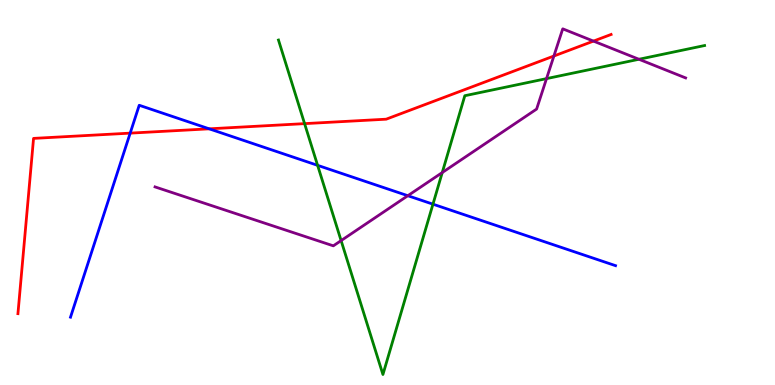[{'lines': ['blue', 'red'], 'intersections': [{'x': 1.68, 'y': 6.54}, {'x': 2.7, 'y': 6.65}]}, {'lines': ['green', 'red'], 'intersections': [{'x': 3.93, 'y': 6.79}]}, {'lines': ['purple', 'red'], 'intersections': [{'x': 7.15, 'y': 8.54}, {'x': 7.66, 'y': 8.93}]}, {'lines': ['blue', 'green'], 'intersections': [{'x': 4.1, 'y': 5.71}, {'x': 5.59, 'y': 4.7}]}, {'lines': ['blue', 'purple'], 'intersections': [{'x': 5.26, 'y': 4.92}]}, {'lines': ['green', 'purple'], 'intersections': [{'x': 4.4, 'y': 3.75}, {'x': 5.71, 'y': 5.52}, {'x': 7.05, 'y': 7.96}, {'x': 8.24, 'y': 8.46}]}]